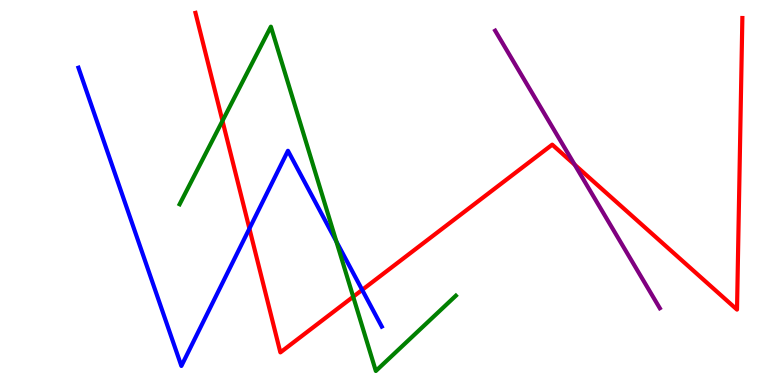[{'lines': ['blue', 'red'], 'intersections': [{'x': 3.22, 'y': 4.06}, {'x': 4.67, 'y': 2.47}]}, {'lines': ['green', 'red'], 'intersections': [{'x': 2.87, 'y': 6.86}, {'x': 4.56, 'y': 2.29}]}, {'lines': ['purple', 'red'], 'intersections': [{'x': 7.42, 'y': 5.72}]}, {'lines': ['blue', 'green'], 'intersections': [{'x': 4.34, 'y': 3.73}]}, {'lines': ['blue', 'purple'], 'intersections': []}, {'lines': ['green', 'purple'], 'intersections': []}]